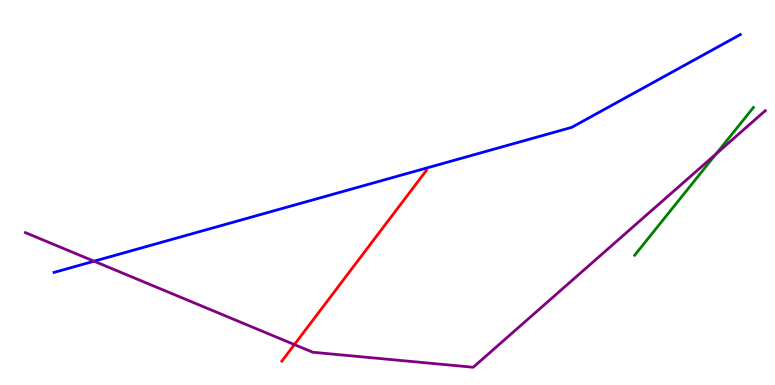[{'lines': ['blue', 'red'], 'intersections': []}, {'lines': ['green', 'red'], 'intersections': []}, {'lines': ['purple', 'red'], 'intersections': [{'x': 3.8, 'y': 1.05}]}, {'lines': ['blue', 'green'], 'intersections': []}, {'lines': ['blue', 'purple'], 'intersections': [{'x': 1.21, 'y': 3.22}]}, {'lines': ['green', 'purple'], 'intersections': [{'x': 9.24, 'y': 6.0}]}]